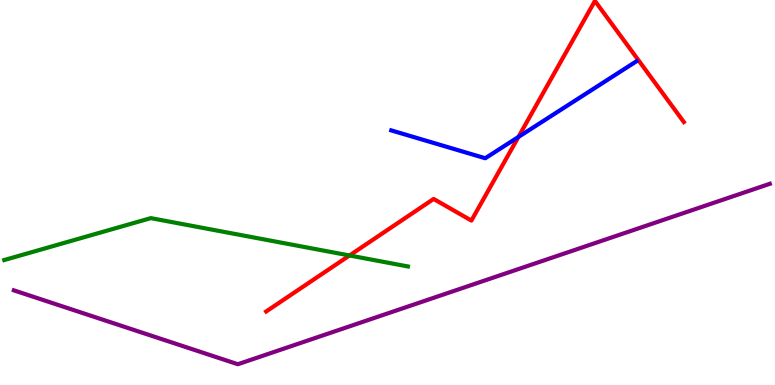[{'lines': ['blue', 'red'], 'intersections': [{'x': 6.69, 'y': 6.44}]}, {'lines': ['green', 'red'], 'intersections': [{'x': 4.51, 'y': 3.36}]}, {'lines': ['purple', 'red'], 'intersections': []}, {'lines': ['blue', 'green'], 'intersections': []}, {'lines': ['blue', 'purple'], 'intersections': []}, {'lines': ['green', 'purple'], 'intersections': []}]